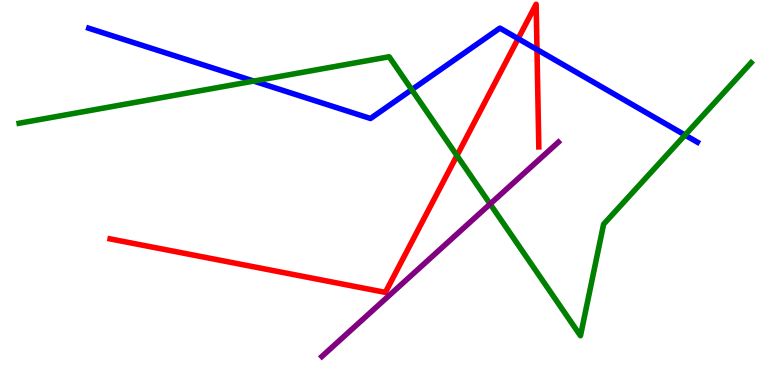[{'lines': ['blue', 'red'], 'intersections': [{'x': 6.69, 'y': 9.0}, {'x': 6.93, 'y': 8.71}]}, {'lines': ['green', 'red'], 'intersections': [{'x': 5.9, 'y': 5.96}]}, {'lines': ['purple', 'red'], 'intersections': []}, {'lines': ['blue', 'green'], 'intersections': [{'x': 3.27, 'y': 7.89}, {'x': 5.31, 'y': 7.67}, {'x': 8.84, 'y': 6.49}]}, {'lines': ['blue', 'purple'], 'intersections': []}, {'lines': ['green', 'purple'], 'intersections': [{'x': 6.32, 'y': 4.7}]}]